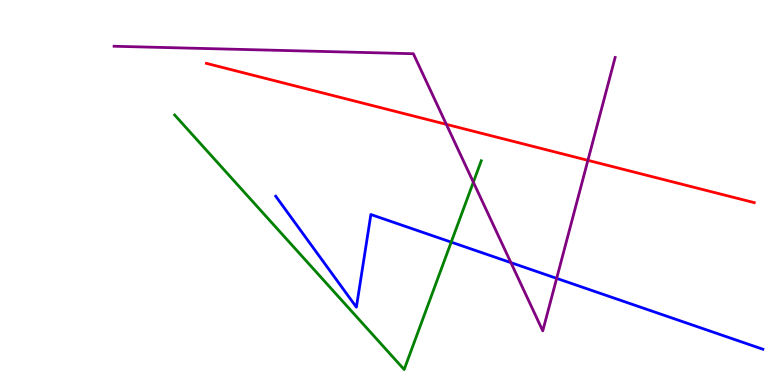[{'lines': ['blue', 'red'], 'intersections': []}, {'lines': ['green', 'red'], 'intersections': []}, {'lines': ['purple', 'red'], 'intersections': [{'x': 5.76, 'y': 6.77}, {'x': 7.59, 'y': 5.84}]}, {'lines': ['blue', 'green'], 'intersections': [{'x': 5.82, 'y': 3.71}]}, {'lines': ['blue', 'purple'], 'intersections': [{'x': 6.59, 'y': 3.18}, {'x': 7.18, 'y': 2.77}]}, {'lines': ['green', 'purple'], 'intersections': [{'x': 6.11, 'y': 5.27}]}]